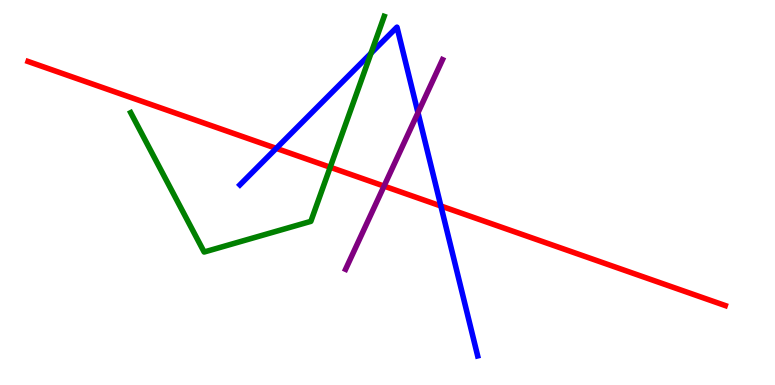[{'lines': ['blue', 'red'], 'intersections': [{'x': 3.56, 'y': 6.15}, {'x': 5.69, 'y': 4.65}]}, {'lines': ['green', 'red'], 'intersections': [{'x': 4.26, 'y': 5.66}]}, {'lines': ['purple', 'red'], 'intersections': [{'x': 4.96, 'y': 5.17}]}, {'lines': ['blue', 'green'], 'intersections': [{'x': 4.79, 'y': 8.62}]}, {'lines': ['blue', 'purple'], 'intersections': [{'x': 5.39, 'y': 7.07}]}, {'lines': ['green', 'purple'], 'intersections': []}]